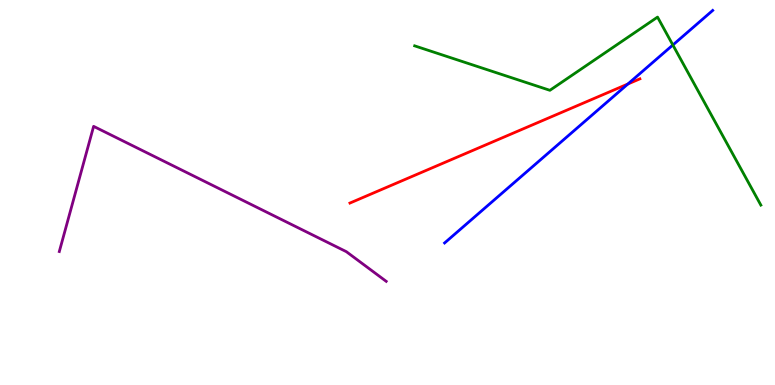[{'lines': ['blue', 'red'], 'intersections': [{'x': 8.1, 'y': 7.82}]}, {'lines': ['green', 'red'], 'intersections': []}, {'lines': ['purple', 'red'], 'intersections': []}, {'lines': ['blue', 'green'], 'intersections': [{'x': 8.68, 'y': 8.83}]}, {'lines': ['blue', 'purple'], 'intersections': []}, {'lines': ['green', 'purple'], 'intersections': []}]